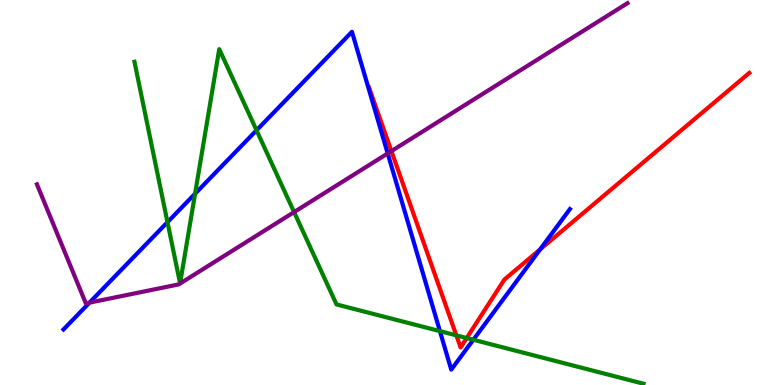[{'lines': ['blue', 'red'], 'intersections': [{'x': 6.97, 'y': 3.52}]}, {'lines': ['green', 'red'], 'intersections': [{'x': 5.89, 'y': 1.29}, {'x': 6.02, 'y': 1.22}]}, {'lines': ['purple', 'red'], 'intersections': [{'x': 5.05, 'y': 6.08}]}, {'lines': ['blue', 'green'], 'intersections': [{'x': 2.16, 'y': 4.23}, {'x': 2.52, 'y': 4.97}, {'x': 3.31, 'y': 6.62}, {'x': 5.68, 'y': 1.4}, {'x': 6.11, 'y': 1.18}]}, {'lines': ['blue', 'purple'], 'intersections': [{'x': 1.15, 'y': 2.14}, {'x': 5.0, 'y': 6.01}]}, {'lines': ['green', 'purple'], 'intersections': [{'x': 3.79, 'y': 4.49}]}]